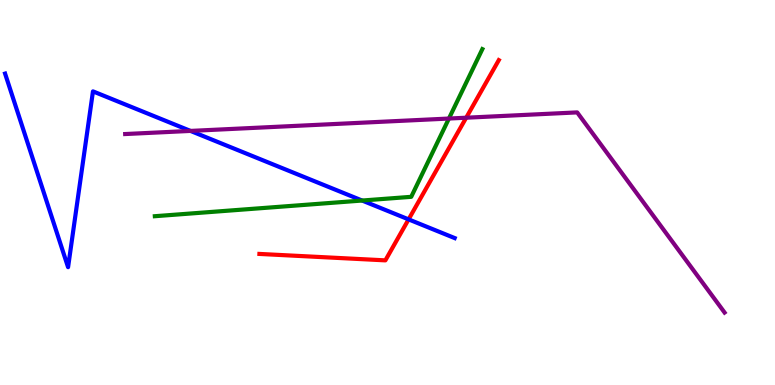[{'lines': ['blue', 'red'], 'intersections': [{'x': 5.27, 'y': 4.3}]}, {'lines': ['green', 'red'], 'intersections': []}, {'lines': ['purple', 'red'], 'intersections': [{'x': 6.02, 'y': 6.94}]}, {'lines': ['blue', 'green'], 'intersections': [{'x': 4.67, 'y': 4.79}]}, {'lines': ['blue', 'purple'], 'intersections': [{'x': 2.46, 'y': 6.6}]}, {'lines': ['green', 'purple'], 'intersections': [{'x': 5.79, 'y': 6.92}]}]